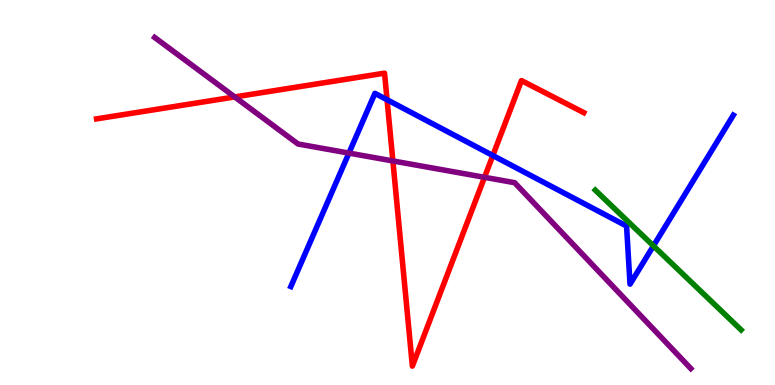[{'lines': ['blue', 'red'], 'intersections': [{'x': 4.99, 'y': 7.41}, {'x': 6.36, 'y': 5.96}]}, {'lines': ['green', 'red'], 'intersections': []}, {'lines': ['purple', 'red'], 'intersections': [{'x': 3.03, 'y': 7.48}, {'x': 5.07, 'y': 5.82}, {'x': 6.25, 'y': 5.39}]}, {'lines': ['blue', 'green'], 'intersections': [{'x': 8.43, 'y': 3.61}]}, {'lines': ['blue', 'purple'], 'intersections': [{'x': 4.5, 'y': 6.02}]}, {'lines': ['green', 'purple'], 'intersections': []}]